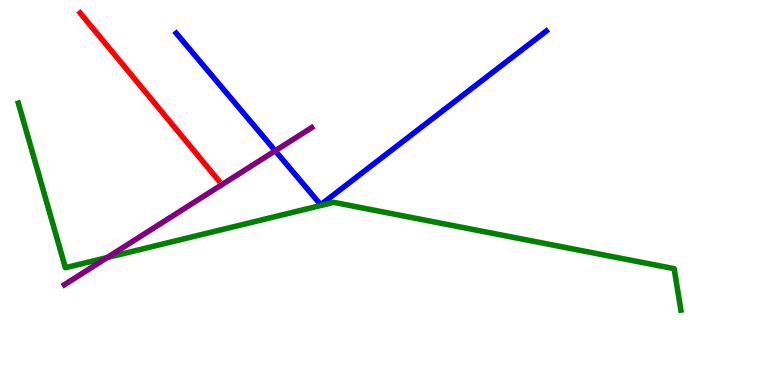[{'lines': ['blue', 'red'], 'intersections': []}, {'lines': ['green', 'red'], 'intersections': []}, {'lines': ['purple', 'red'], 'intersections': []}, {'lines': ['blue', 'green'], 'intersections': []}, {'lines': ['blue', 'purple'], 'intersections': [{'x': 3.55, 'y': 6.08}]}, {'lines': ['green', 'purple'], 'intersections': [{'x': 1.38, 'y': 3.31}]}]